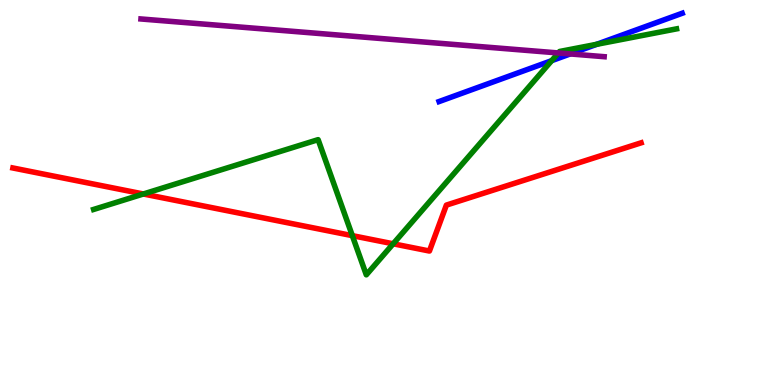[{'lines': ['blue', 'red'], 'intersections': []}, {'lines': ['green', 'red'], 'intersections': [{'x': 1.85, 'y': 4.96}, {'x': 4.55, 'y': 3.88}, {'x': 5.07, 'y': 3.67}]}, {'lines': ['purple', 'red'], 'intersections': []}, {'lines': ['blue', 'green'], 'intersections': [{'x': 7.12, 'y': 8.42}, {'x': 7.7, 'y': 8.85}]}, {'lines': ['blue', 'purple'], 'intersections': [{'x': 7.36, 'y': 8.6}]}, {'lines': ['green', 'purple'], 'intersections': [{'x': 7.2, 'y': 8.62}]}]